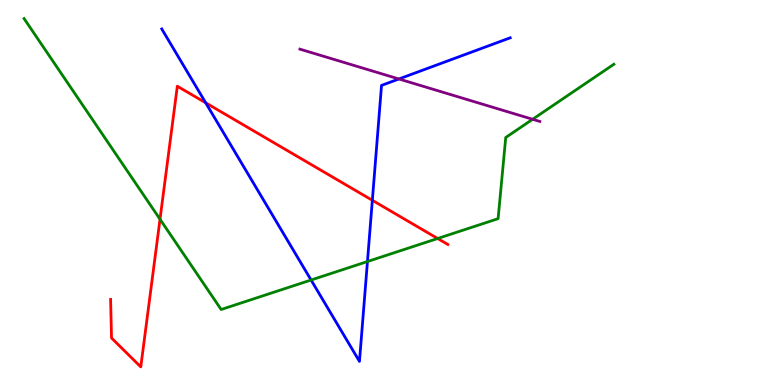[{'lines': ['blue', 'red'], 'intersections': [{'x': 2.65, 'y': 7.33}, {'x': 4.8, 'y': 4.8}]}, {'lines': ['green', 'red'], 'intersections': [{'x': 2.06, 'y': 4.31}, {'x': 5.65, 'y': 3.81}]}, {'lines': ['purple', 'red'], 'intersections': []}, {'lines': ['blue', 'green'], 'intersections': [{'x': 4.01, 'y': 2.73}, {'x': 4.74, 'y': 3.21}]}, {'lines': ['blue', 'purple'], 'intersections': [{'x': 5.15, 'y': 7.95}]}, {'lines': ['green', 'purple'], 'intersections': [{'x': 6.87, 'y': 6.9}]}]